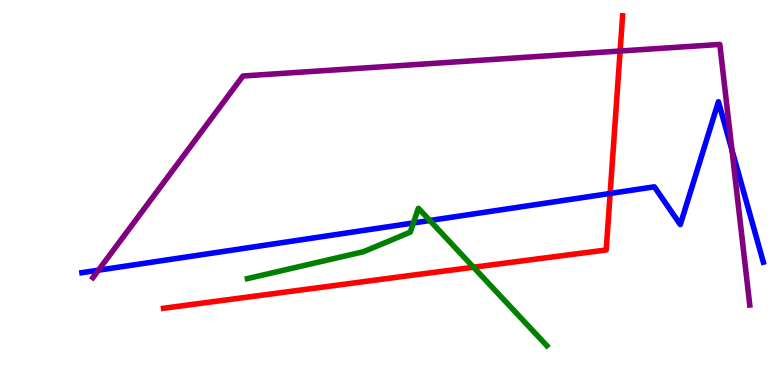[{'lines': ['blue', 'red'], 'intersections': [{'x': 7.87, 'y': 4.98}]}, {'lines': ['green', 'red'], 'intersections': [{'x': 6.11, 'y': 3.06}]}, {'lines': ['purple', 'red'], 'intersections': [{'x': 8.0, 'y': 8.67}]}, {'lines': ['blue', 'green'], 'intersections': [{'x': 5.33, 'y': 4.21}, {'x': 5.55, 'y': 4.27}]}, {'lines': ['blue', 'purple'], 'intersections': [{'x': 1.27, 'y': 2.98}, {'x': 9.44, 'y': 6.1}]}, {'lines': ['green', 'purple'], 'intersections': []}]